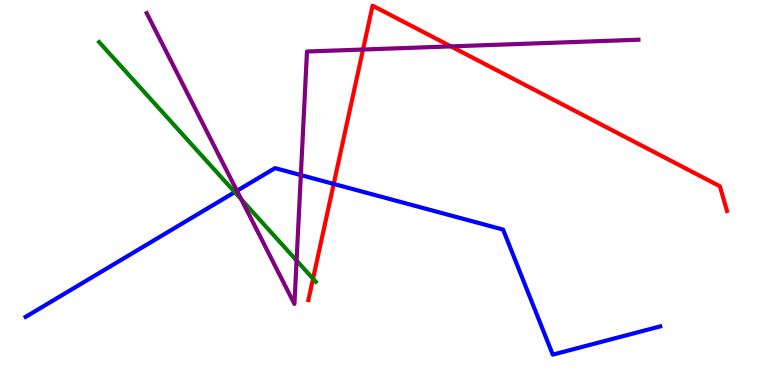[{'lines': ['blue', 'red'], 'intersections': [{'x': 4.31, 'y': 5.22}]}, {'lines': ['green', 'red'], 'intersections': [{'x': 4.04, 'y': 2.76}]}, {'lines': ['purple', 'red'], 'intersections': [{'x': 4.68, 'y': 8.71}, {'x': 5.82, 'y': 8.79}]}, {'lines': ['blue', 'green'], 'intersections': [{'x': 3.03, 'y': 5.01}]}, {'lines': ['blue', 'purple'], 'intersections': [{'x': 3.06, 'y': 5.04}, {'x': 3.88, 'y': 5.45}]}, {'lines': ['green', 'purple'], 'intersections': [{'x': 3.11, 'y': 4.82}, {'x': 3.83, 'y': 3.23}]}]